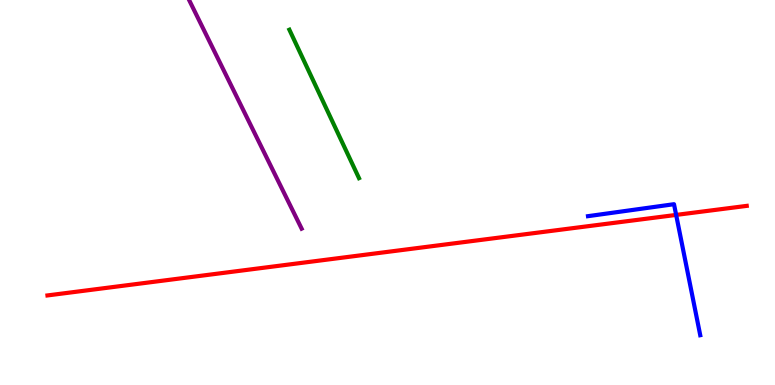[{'lines': ['blue', 'red'], 'intersections': [{'x': 8.72, 'y': 4.42}]}, {'lines': ['green', 'red'], 'intersections': []}, {'lines': ['purple', 'red'], 'intersections': []}, {'lines': ['blue', 'green'], 'intersections': []}, {'lines': ['blue', 'purple'], 'intersections': []}, {'lines': ['green', 'purple'], 'intersections': []}]